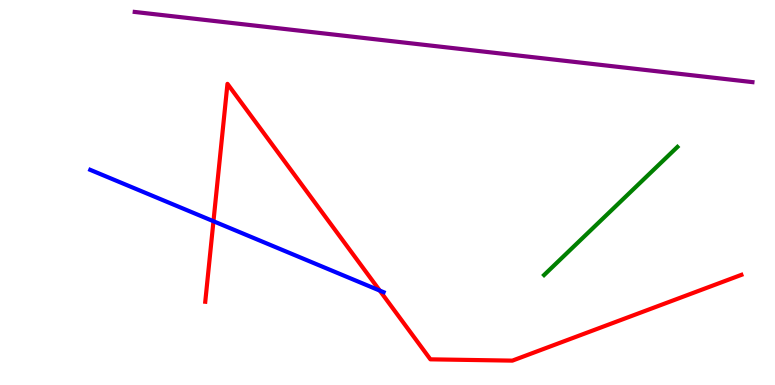[{'lines': ['blue', 'red'], 'intersections': [{'x': 2.75, 'y': 4.25}, {'x': 4.9, 'y': 2.45}]}, {'lines': ['green', 'red'], 'intersections': []}, {'lines': ['purple', 'red'], 'intersections': []}, {'lines': ['blue', 'green'], 'intersections': []}, {'lines': ['blue', 'purple'], 'intersections': []}, {'lines': ['green', 'purple'], 'intersections': []}]